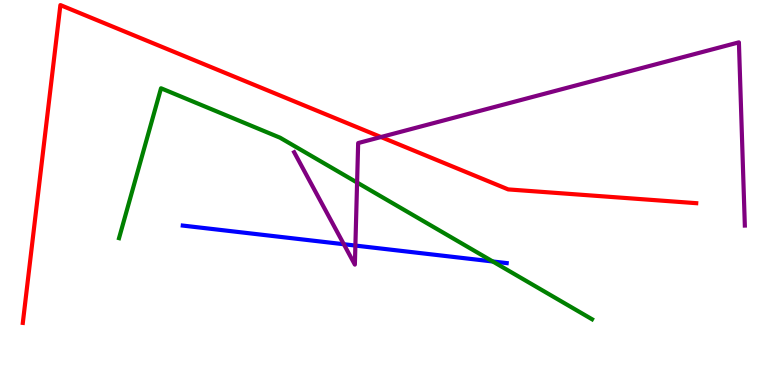[{'lines': ['blue', 'red'], 'intersections': []}, {'lines': ['green', 'red'], 'intersections': []}, {'lines': ['purple', 'red'], 'intersections': [{'x': 4.92, 'y': 6.44}]}, {'lines': ['blue', 'green'], 'intersections': [{'x': 6.36, 'y': 3.21}]}, {'lines': ['blue', 'purple'], 'intersections': [{'x': 4.44, 'y': 3.66}, {'x': 4.59, 'y': 3.62}]}, {'lines': ['green', 'purple'], 'intersections': [{'x': 4.61, 'y': 5.26}]}]